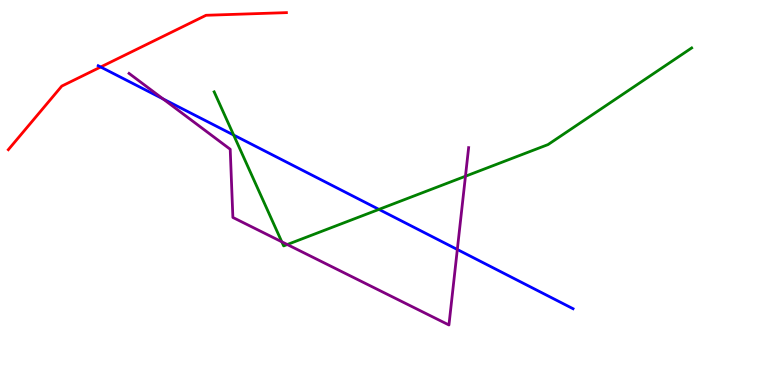[{'lines': ['blue', 'red'], 'intersections': [{'x': 1.3, 'y': 8.26}]}, {'lines': ['green', 'red'], 'intersections': []}, {'lines': ['purple', 'red'], 'intersections': []}, {'lines': ['blue', 'green'], 'intersections': [{'x': 3.01, 'y': 6.49}, {'x': 4.89, 'y': 4.56}]}, {'lines': ['blue', 'purple'], 'intersections': [{'x': 2.1, 'y': 7.43}, {'x': 5.9, 'y': 3.52}]}, {'lines': ['green', 'purple'], 'intersections': [{'x': 3.64, 'y': 3.72}, {'x': 3.71, 'y': 3.65}, {'x': 6.01, 'y': 5.42}]}]